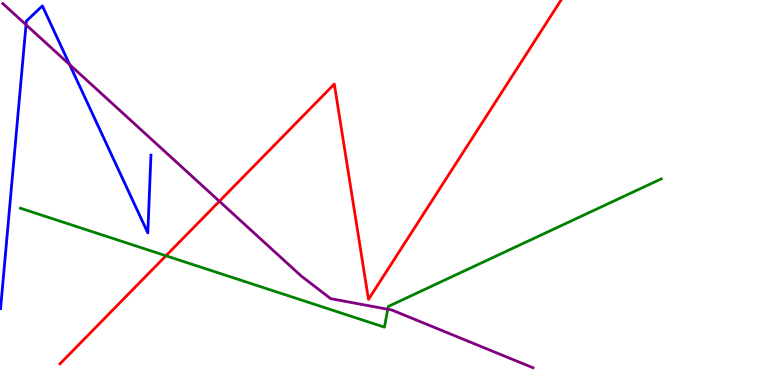[{'lines': ['blue', 'red'], 'intersections': []}, {'lines': ['green', 'red'], 'intersections': [{'x': 2.14, 'y': 3.36}]}, {'lines': ['purple', 'red'], 'intersections': [{'x': 2.83, 'y': 4.77}]}, {'lines': ['blue', 'green'], 'intersections': []}, {'lines': ['blue', 'purple'], 'intersections': [{'x': 0.336, 'y': 9.36}, {'x': 0.898, 'y': 8.32}]}, {'lines': ['green', 'purple'], 'intersections': [{'x': 5.0, 'y': 1.97}]}]